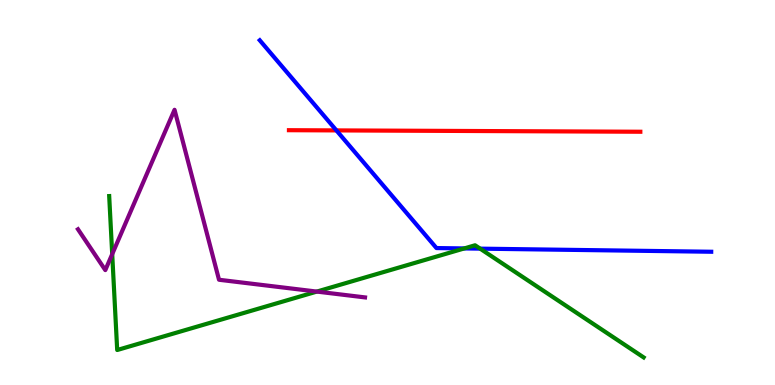[{'lines': ['blue', 'red'], 'intersections': [{'x': 4.34, 'y': 6.61}]}, {'lines': ['green', 'red'], 'intersections': []}, {'lines': ['purple', 'red'], 'intersections': []}, {'lines': ['blue', 'green'], 'intersections': [{'x': 5.99, 'y': 3.55}, {'x': 6.2, 'y': 3.54}]}, {'lines': ['blue', 'purple'], 'intersections': []}, {'lines': ['green', 'purple'], 'intersections': [{'x': 1.45, 'y': 3.4}, {'x': 4.09, 'y': 2.43}]}]